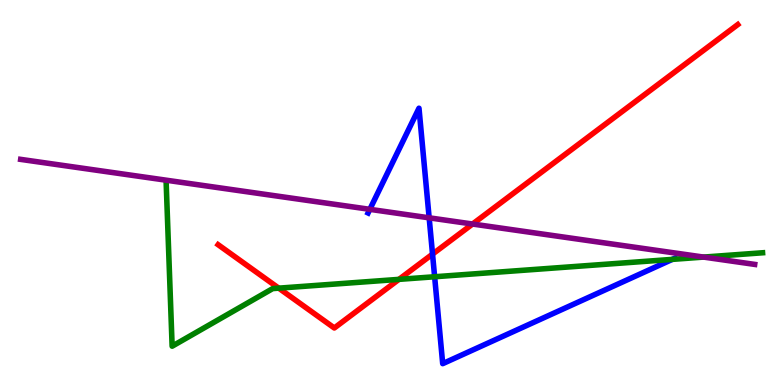[{'lines': ['blue', 'red'], 'intersections': [{'x': 5.58, 'y': 3.4}]}, {'lines': ['green', 'red'], 'intersections': [{'x': 3.6, 'y': 2.52}, {'x': 5.15, 'y': 2.74}]}, {'lines': ['purple', 'red'], 'intersections': [{'x': 6.1, 'y': 4.18}]}, {'lines': ['blue', 'green'], 'intersections': [{'x': 5.61, 'y': 2.81}, {'x': 8.68, 'y': 3.26}]}, {'lines': ['blue', 'purple'], 'intersections': [{'x': 4.77, 'y': 4.56}, {'x': 5.54, 'y': 4.34}]}, {'lines': ['green', 'purple'], 'intersections': [{'x': 9.08, 'y': 3.32}]}]